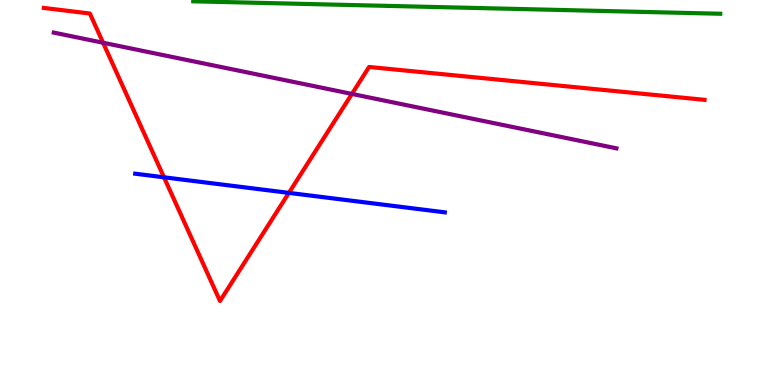[{'lines': ['blue', 'red'], 'intersections': [{'x': 2.12, 'y': 5.39}, {'x': 3.73, 'y': 4.99}]}, {'lines': ['green', 'red'], 'intersections': []}, {'lines': ['purple', 'red'], 'intersections': [{'x': 1.33, 'y': 8.89}, {'x': 4.54, 'y': 7.56}]}, {'lines': ['blue', 'green'], 'intersections': []}, {'lines': ['blue', 'purple'], 'intersections': []}, {'lines': ['green', 'purple'], 'intersections': []}]